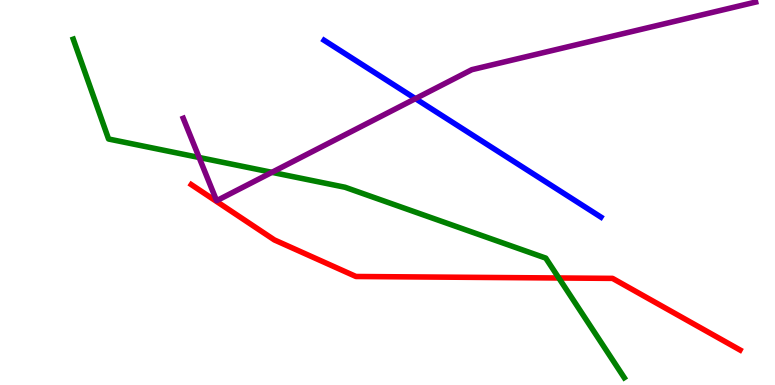[{'lines': ['blue', 'red'], 'intersections': []}, {'lines': ['green', 'red'], 'intersections': [{'x': 7.21, 'y': 2.78}]}, {'lines': ['purple', 'red'], 'intersections': []}, {'lines': ['blue', 'green'], 'intersections': []}, {'lines': ['blue', 'purple'], 'intersections': [{'x': 5.36, 'y': 7.44}]}, {'lines': ['green', 'purple'], 'intersections': [{'x': 2.57, 'y': 5.91}, {'x': 3.51, 'y': 5.52}]}]